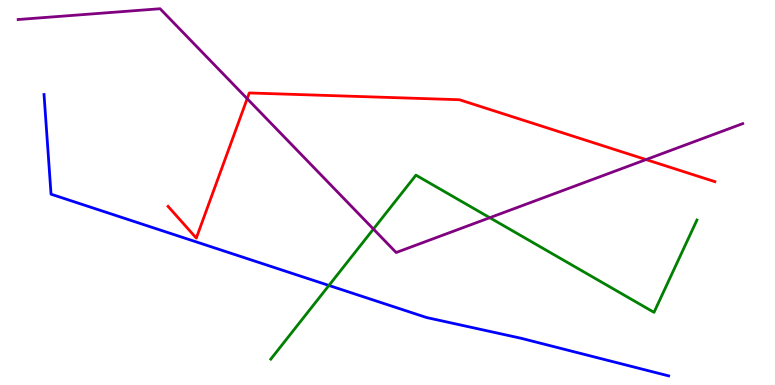[{'lines': ['blue', 'red'], 'intersections': []}, {'lines': ['green', 'red'], 'intersections': []}, {'lines': ['purple', 'red'], 'intersections': [{'x': 3.19, 'y': 7.44}, {'x': 8.34, 'y': 5.86}]}, {'lines': ['blue', 'green'], 'intersections': [{'x': 4.24, 'y': 2.59}]}, {'lines': ['blue', 'purple'], 'intersections': []}, {'lines': ['green', 'purple'], 'intersections': [{'x': 4.82, 'y': 4.05}, {'x': 6.32, 'y': 4.35}]}]